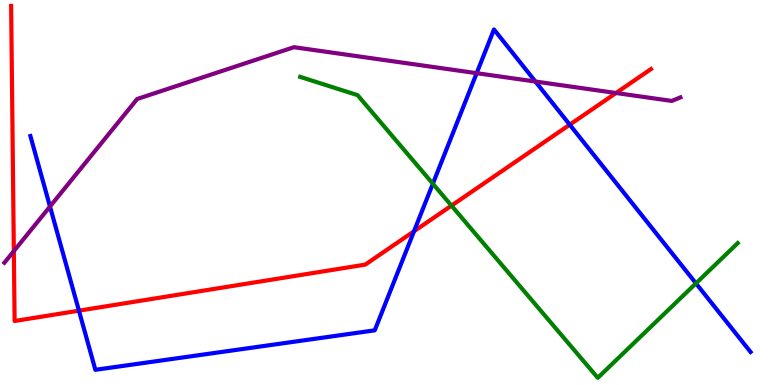[{'lines': ['blue', 'red'], 'intersections': [{'x': 1.02, 'y': 1.93}, {'x': 5.34, 'y': 3.99}, {'x': 7.35, 'y': 6.76}]}, {'lines': ['green', 'red'], 'intersections': [{'x': 5.83, 'y': 4.66}]}, {'lines': ['purple', 'red'], 'intersections': [{'x': 0.179, 'y': 3.48}, {'x': 7.95, 'y': 7.58}]}, {'lines': ['blue', 'green'], 'intersections': [{'x': 5.59, 'y': 5.23}, {'x': 8.98, 'y': 2.64}]}, {'lines': ['blue', 'purple'], 'intersections': [{'x': 0.645, 'y': 4.64}, {'x': 6.15, 'y': 8.1}, {'x': 6.91, 'y': 7.88}]}, {'lines': ['green', 'purple'], 'intersections': []}]